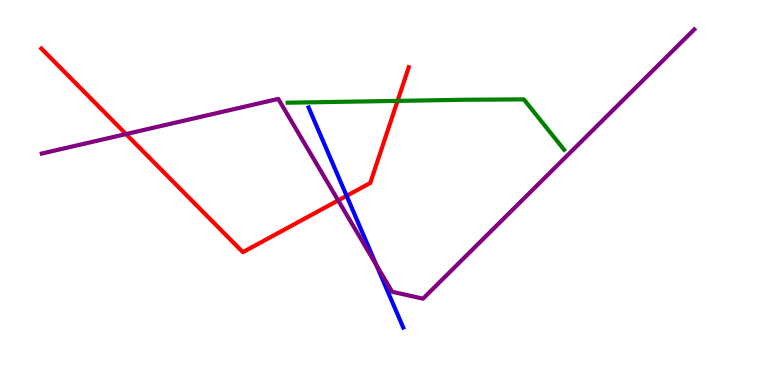[{'lines': ['blue', 'red'], 'intersections': [{'x': 4.47, 'y': 4.91}]}, {'lines': ['green', 'red'], 'intersections': [{'x': 5.13, 'y': 7.38}]}, {'lines': ['purple', 'red'], 'intersections': [{'x': 1.63, 'y': 6.52}, {'x': 4.36, 'y': 4.79}]}, {'lines': ['blue', 'green'], 'intersections': []}, {'lines': ['blue', 'purple'], 'intersections': [{'x': 4.86, 'y': 3.11}]}, {'lines': ['green', 'purple'], 'intersections': []}]